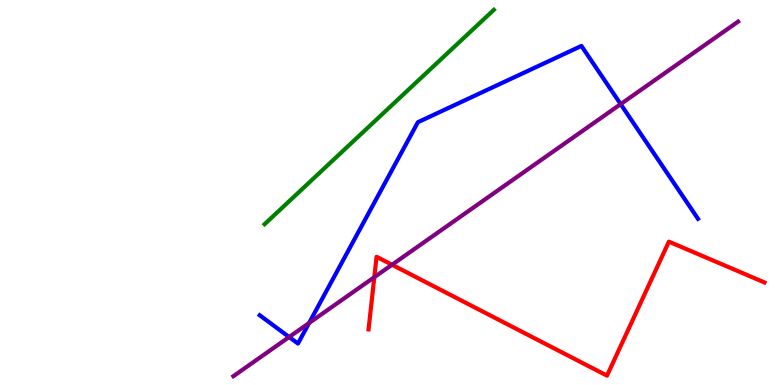[{'lines': ['blue', 'red'], 'intersections': []}, {'lines': ['green', 'red'], 'intersections': []}, {'lines': ['purple', 'red'], 'intersections': [{'x': 4.83, 'y': 2.8}, {'x': 5.06, 'y': 3.12}]}, {'lines': ['blue', 'green'], 'intersections': []}, {'lines': ['blue', 'purple'], 'intersections': [{'x': 3.73, 'y': 1.25}, {'x': 3.99, 'y': 1.61}, {'x': 8.01, 'y': 7.3}]}, {'lines': ['green', 'purple'], 'intersections': []}]